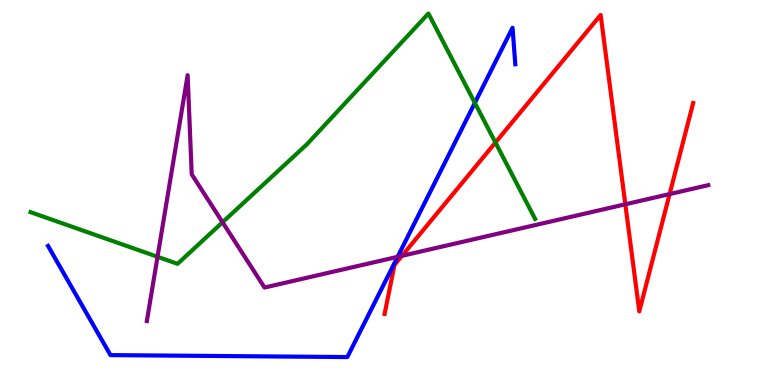[{'lines': ['blue', 'red'], 'intersections': []}, {'lines': ['green', 'red'], 'intersections': [{'x': 6.39, 'y': 6.3}]}, {'lines': ['purple', 'red'], 'intersections': [{'x': 5.19, 'y': 3.36}, {'x': 8.07, 'y': 4.69}, {'x': 8.64, 'y': 4.96}]}, {'lines': ['blue', 'green'], 'intersections': [{'x': 6.13, 'y': 7.33}]}, {'lines': ['blue', 'purple'], 'intersections': [{'x': 5.13, 'y': 3.33}]}, {'lines': ['green', 'purple'], 'intersections': [{'x': 2.03, 'y': 3.33}, {'x': 2.87, 'y': 4.23}]}]